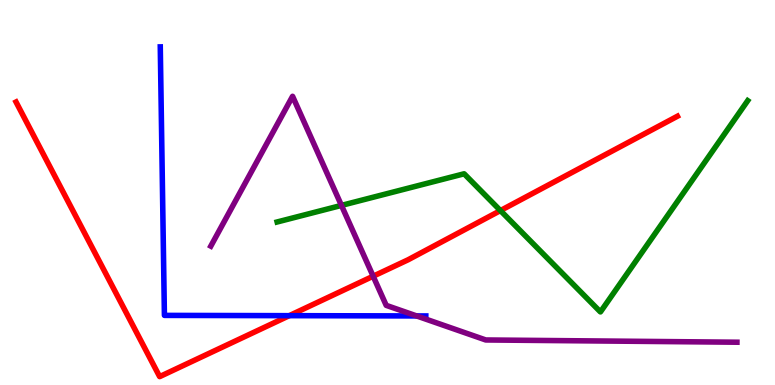[{'lines': ['blue', 'red'], 'intersections': [{'x': 3.73, 'y': 1.8}]}, {'lines': ['green', 'red'], 'intersections': [{'x': 6.46, 'y': 4.53}]}, {'lines': ['purple', 'red'], 'intersections': [{'x': 4.81, 'y': 2.83}]}, {'lines': ['blue', 'green'], 'intersections': []}, {'lines': ['blue', 'purple'], 'intersections': [{'x': 5.38, 'y': 1.79}]}, {'lines': ['green', 'purple'], 'intersections': [{'x': 4.41, 'y': 4.66}]}]